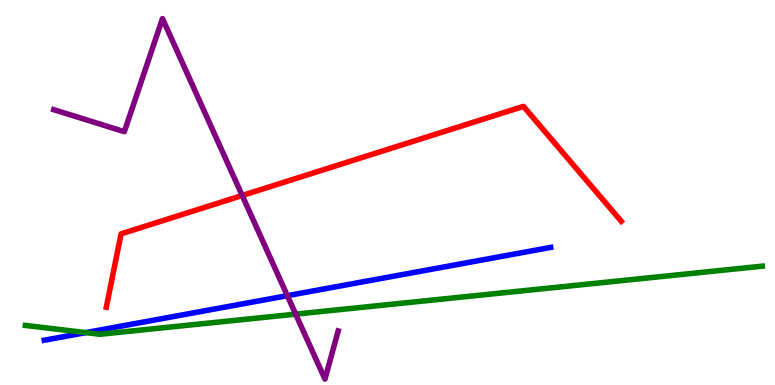[{'lines': ['blue', 'red'], 'intersections': []}, {'lines': ['green', 'red'], 'intersections': []}, {'lines': ['purple', 'red'], 'intersections': [{'x': 3.13, 'y': 4.92}]}, {'lines': ['blue', 'green'], 'intersections': [{'x': 1.11, 'y': 1.36}]}, {'lines': ['blue', 'purple'], 'intersections': [{'x': 3.71, 'y': 2.32}]}, {'lines': ['green', 'purple'], 'intersections': [{'x': 3.82, 'y': 1.84}]}]